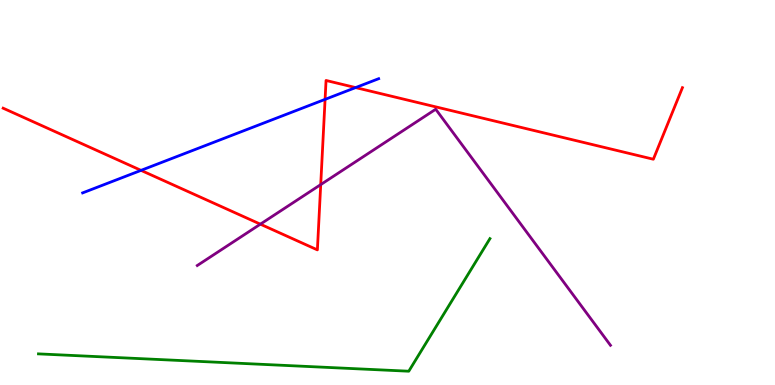[{'lines': ['blue', 'red'], 'intersections': [{'x': 1.82, 'y': 5.57}, {'x': 4.19, 'y': 7.42}, {'x': 4.59, 'y': 7.73}]}, {'lines': ['green', 'red'], 'intersections': []}, {'lines': ['purple', 'red'], 'intersections': [{'x': 3.36, 'y': 4.18}, {'x': 4.14, 'y': 5.21}]}, {'lines': ['blue', 'green'], 'intersections': []}, {'lines': ['blue', 'purple'], 'intersections': []}, {'lines': ['green', 'purple'], 'intersections': []}]